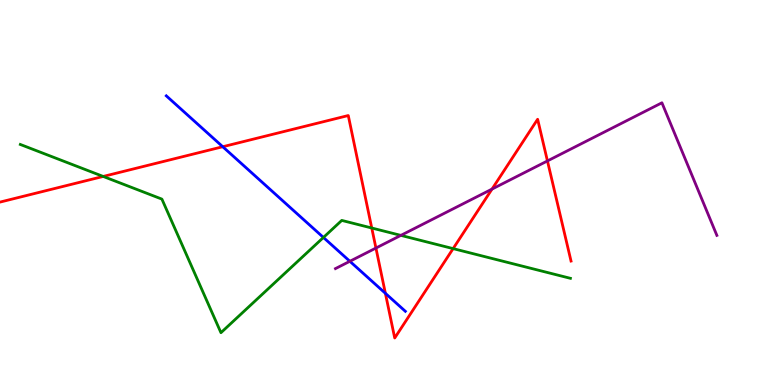[{'lines': ['blue', 'red'], 'intersections': [{'x': 2.87, 'y': 6.19}, {'x': 4.97, 'y': 2.38}]}, {'lines': ['green', 'red'], 'intersections': [{'x': 1.33, 'y': 5.42}, {'x': 4.8, 'y': 4.08}, {'x': 5.85, 'y': 3.54}]}, {'lines': ['purple', 'red'], 'intersections': [{'x': 4.85, 'y': 3.56}, {'x': 6.35, 'y': 5.09}, {'x': 7.06, 'y': 5.82}]}, {'lines': ['blue', 'green'], 'intersections': [{'x': 4.17, 'y': 3.83}]}, {'lines': ['blue', 'purple'], 'intersections': [{'x': 4.51, 'y': 3.21}]}, {'lines': ['green', 'purple'], 'intersections': [{'x': 5.17, 'y': 3.89}]}]